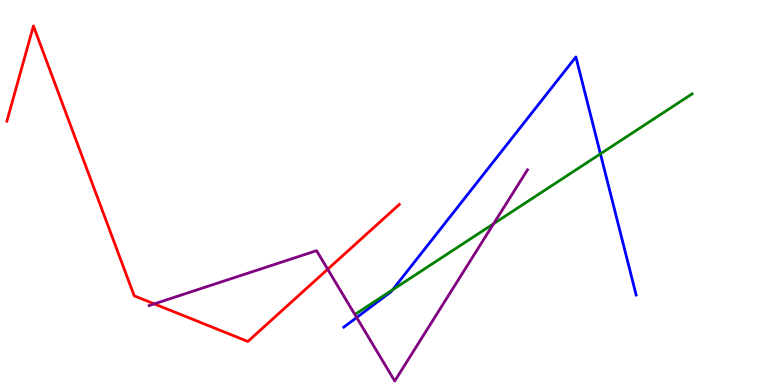[{'lines': ['blue', 'red'], 'intersections': []}, {'lines': ['green', 'red'], 'intersections': []}, {'lines': ['purple', 'red'], 'intersections': [{'x': 1.99, 'y': 2.11}, {'x': 4.23, 'y': 3.01}]}, {'lines': ['blue', 'green'], 'intersections': [{'x': 5.07, 'y': 2.47}, {'x': 7.75, 'y': 6.0}]}, {'lines': ['blue', 'purple'], 'intersections': [{'x': 4.6, 'y': 1.75}]}, {'lines': ['green', 'purple'], 'intersections': [{'x': 6.37, 'y': 4.19}]}]